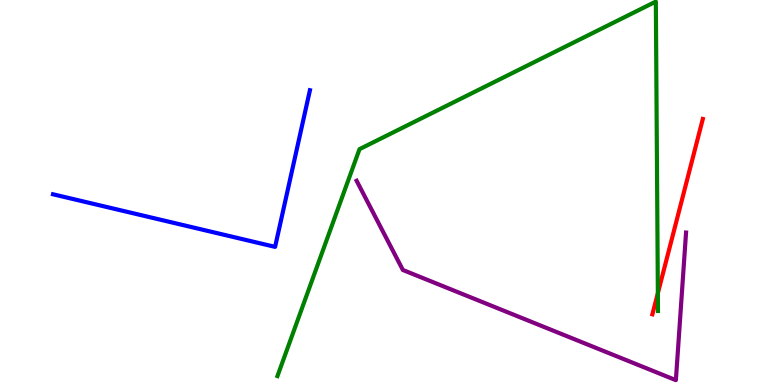[{'lines': ['blue', 'red'], 'intersections': []}, {'lines': ['green', 'red'], 'intersections': [{'x': 8.49, 'y': 2.39}]}, {'lines': ['purple', 'red'], 'intersections': []}, {'lines': ['blue', 'green'], 'intersections': []}, {'lines': ['blue', 'purple'], 'intersections': []}, {'lines': ['green', 'purple'], 'intersections': []}]